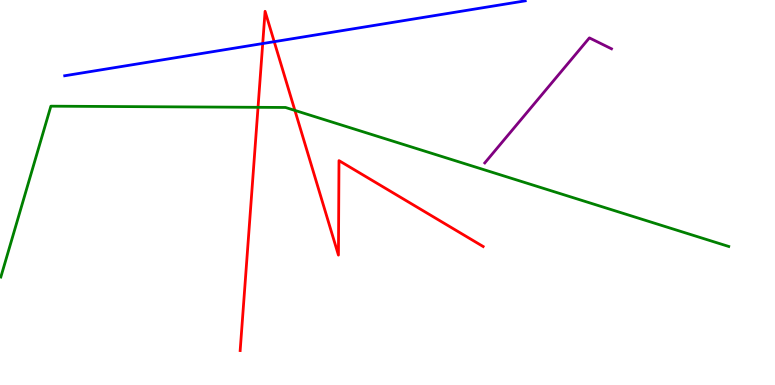[{'lines': ['blue', 'red'], 'intersections': [{'x': 3.39, 'y': 8.87}, {'x': 3.54, 'y': 8.92}]}, {'lines': ['green', 'red'], 'intersections': [{'x': 3.33, 'y': 7.21}, {'x': 3.81, 'y': 7.13}]}, {'lines': ['purple', 'red'], 'intersections': []}, {'lines': ['blue', 'green'], 'intersections': []}, {'lines': ['blue', 'purple'], 'intersections': []}, {'lines': ['green', 'purple'], 'intersections': []}]